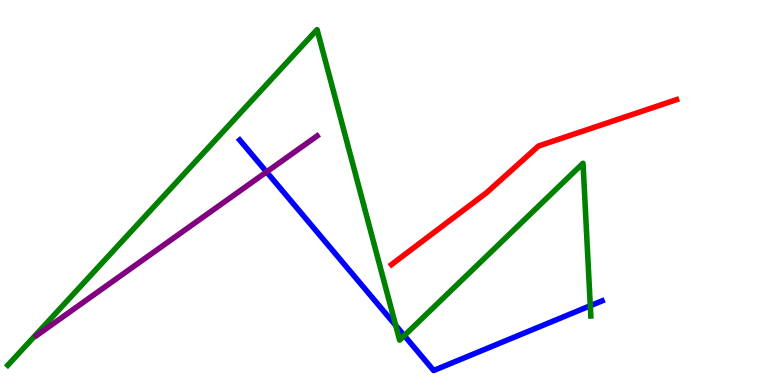[{'lines': ['blue', 'red'], 'intersections': []}, {'lines': ['green', 'red'], 'intersections': []}, {'lines': ['purple', 'red'], 'intersections': []}, {'lines': ['blue', 'green'], 'intersections': [{'x': 5.11, 'y': 1.55}, {'x': 5.22, 'y': 1.28}, {'x': 7.62, 'y': 2.06}]}, {'lines': ['blue', 'purple'], 'intersections': [{'x': 3.44, 'y': 5.53}]}, {'lines': ['green', 'purple'], 'intersections': []}]